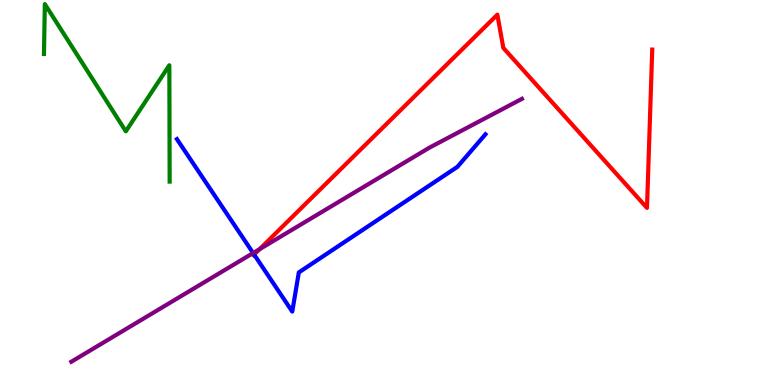[{'lines': ['blue', 'red'], 'intersections': [{'x': 3.28, 'y': 3.39}]}, {'lines': ['green', 'red'], 'intersections': []}, {'lines': ['purple', 'red'], 'intersections': [{'x': 3.35, 'y': 3.53}]}, {'lines': ['blue', 'green'], 'intersections': []}, {'lines': ['blue', 'purple'], 'intersections': [{'x': 3.27, 'y': 3.43}]}, {'lines': ['green', 'purple'], 'intersections': []}]